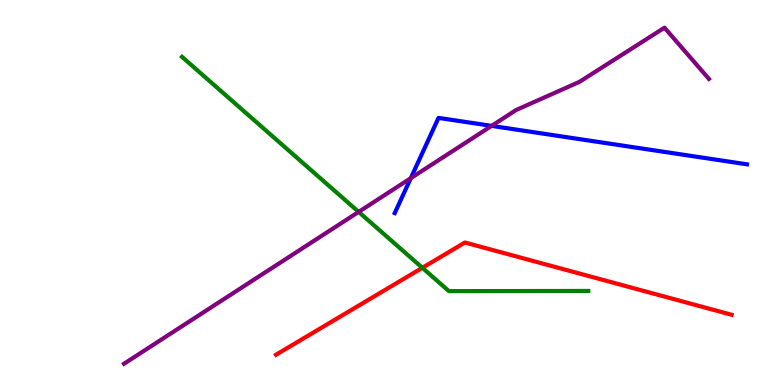[{'lines': ['blue', 'red'], 'intersections': []}, {'lines': ['green', 'red'], 'intersections': [{'x': 5.45, 'y': 3.04}]}, {'lines': ['purple', 'red'], 'intersections': []}, {'lines': ['blue', 'green'], 'intersections': []}, {'lines': ['blue', 'purple'], 'intersections': [{'x': 5.3, 'y': 5.37}, {'x': 6.34, 'y': 6.73}]}, {'lines': ['green', 'purple'], 'intersections': [{'x': 4.63, 'y': 4.5}]}]